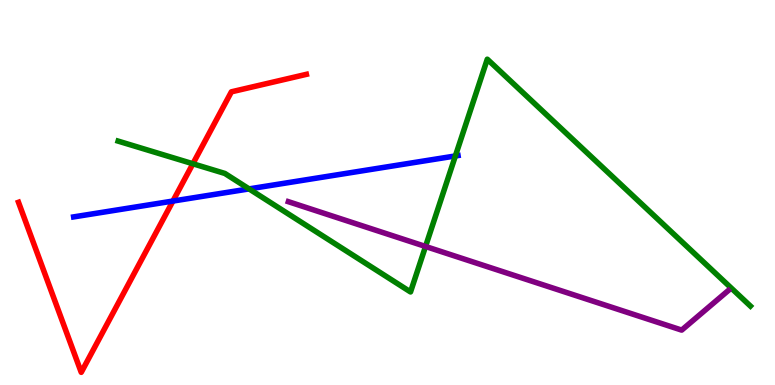[{'lines': ['blue', 'red'], 'intersections': [{'x': 2.23, 'y': 4.78}]}, {'lines': ['green', 'red'], 'intersections': [{'x': 2.49, 'y': 5.75}]}, {'lines': ['purple', 'red'], 'intersections': []}, {'lines': ['blue', 'green'], 'intersections': [{'x': 3.21, 'y': 5.09}, {'x': 5.88, 'y': 5.95}]}, {'lines': ['blue', 'purple'], 'intersections': []}, {'lines': ['green', 'purple'], 'intersections': [{'x': 5.49, 'y': 3.6}]}]